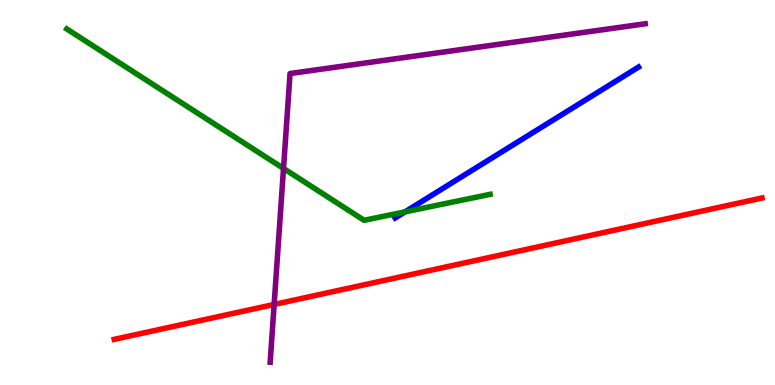[{'lines': ['blue', 'red'], 'intersections': []}, {'lines': ['green', 'red'], 'intersections': []}, {'lines': ['purple', 'red'], 'intersections': [{'x': 3.54, 'y': 2.09}]}, {'lines': ['blue', 'green'], 'intersections': [{'x': 5.23, 'y': 4.5}]}, {'lines': ['blue', 'purple'], 'intersections': []}, {'lines': ['green', 'purple'], 'intersections': [{'x': 3.66, 'y': 5.63}]}]